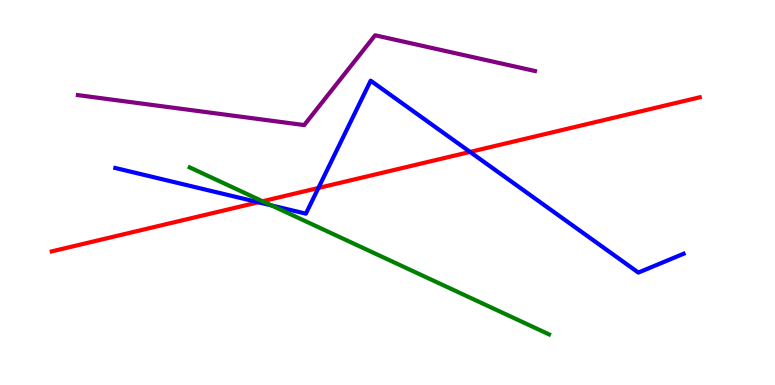[{'lines': ['blue', 'red'], 'intersections': [{'x': 3.33, 'y': 4.75}, {'x': 4.11, 'y': 5.12}, {'x': 6.07, 'y': 6.05}]}, {'lines': ['green', 'red'], 'intersections': [{'x': 3.39, 'y': 4.77}]}, {'lines': ['purple', 'red'], 'intersections': []}, {'lines': ['blue', 'green'], 'intersections': [{'x': 3.5, 'y': 4.66}]}, {'lines': ['blue', 'purple'], 'intersections': []}, {'lines': ['green', 'purple'], 'intersections': []}]